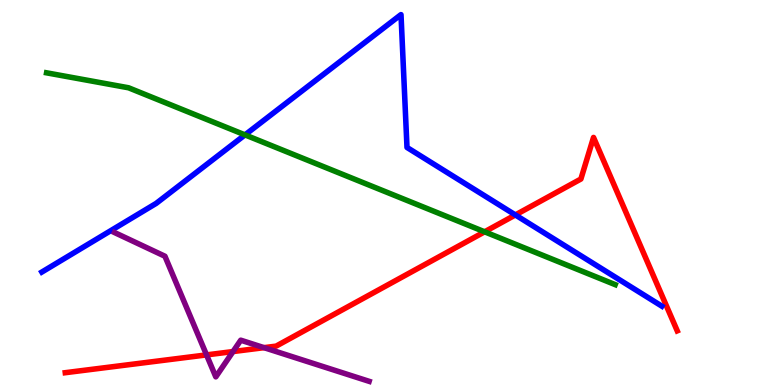[{'lines': ['blue', 'red'], 'intersections': [{'x': 6.65, 'y': 4.42}]}, {'lines': ['green', 'red'], 'intersections': [{'x': 6.25, 'y': 3.98}]}, {'lines': ['purple', 'red'], 'intersections': [{'x': 2.66, 'y': 0.782}, {'x': 3.01, 'y': 0.869}, {'x': 3.41, 'y': 0.97}]}, {'lines': ['blue', 'green'], 'intersections': [{'x': 3.16, 'y': 6.5}]}, {'lines': ['blue', 'purple'], 'intersections': []}, {'lines': ['green', 'purple'], 'intersections': []}]